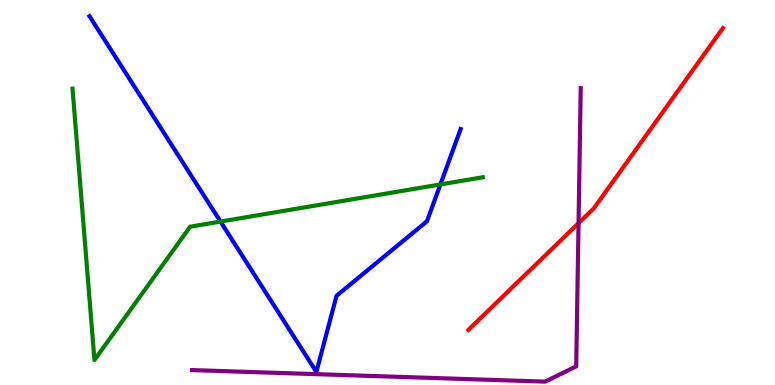[{'lines': ['blue', 'red'], 'intersections': []}, {'lines': ['green', 'red'], 'intersections': []}, {'lines': ['purple', 'red'], 'intersections': [{'x': 7.47, 'y': 4.2}]}, {'lines': ['blue', 'green'], 'intersections': [{'x': 2.84, 'y': 4.24}, {'x': 5.68, 'y': 5.21}]}, {'lines': ['blue', 'purple'], 'intersections': []}, {'lines': ['green', 'purple'], 'intersections': []}]